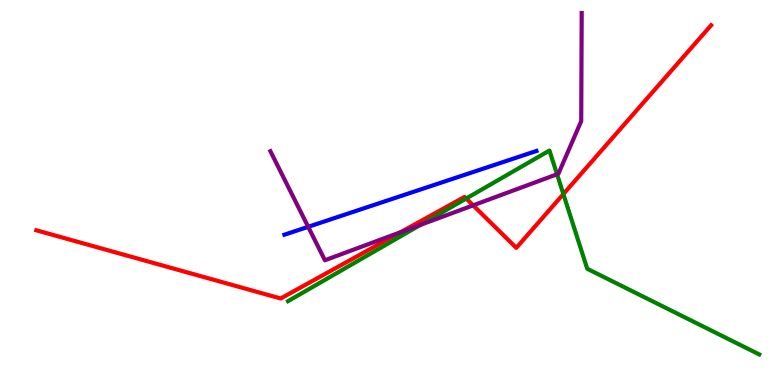[{'lines': ['blue', 'red'], 'intersections': []}, {'lines': ['green', 'red'], 'intersections': [{'x': 6.02, 'y': 4.84}, {'x': 7.27, 'y': 4.96}]}, {'lines': ['purple', 'red'], 'intersections': [{'x': 5.17, 'y': 3.97}, {'x': 6.11, 'y': 4.67}]}, {'lines': ['blue', 'green'], 'intersections': []}, {'lines': ['blue', 'purple'], 'intersections': [{'x': 3.98, 'y': 4.11}]}, {'lines': ['green', 'purple'], 'intersections': [{'x': 5.42, 'y': 4.16}, {'x': 7.19, 'y': 5.47}]}]